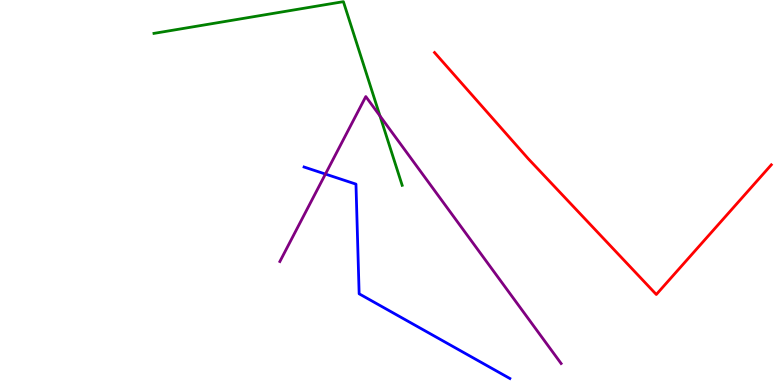[{'lines': ['blue', 'red'], 'intersections': []}, {'lines': ['green', 'red'], 'intersections': []}, {'lines': ['purple', 'red'], 'intersections': []}, {'lines': ['blue', 'green'], 'intersections': []}, {'lines': ['blue', 'purple'], 'intersections': [{'x': 4.2, 'y': 5.48}]}, {'lines': ['green', 'purple'], 'intersections': [{'x': 4.9, 'y': 6.99}]}]